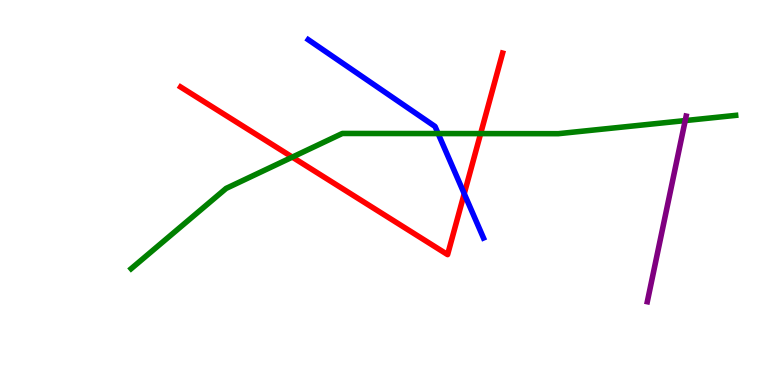[{'lines': ['blue', 'red'], 'intersections': [{'x': 5.99, 'y': 4.97}]}, {'lines': ['green', 'red'], 'intersections': [{'x': 3.77, 'y': 5.92}, {'x': 6.2, 'y': 6.53}]}, {'lines': ['purple', 'red'], 'intersections': []}, {'lines': ['blue', 'green'], 'intersections': [{'x': 5.65, 'y': 6.53}]}, {'lines': ['blue', 'purple'], 'intersections': []}, {'lines': ['green', 'purple'], 'intersections': [{'x': 8.84, 'y': 6.87}]}]